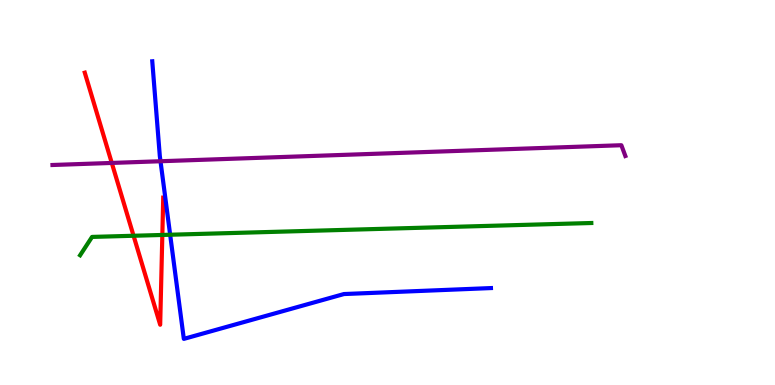[{'lines': ['blue', 'red'], 'intersections': []}, {'lines': ['green', 'red'], 'intersections': [{'x': 1.72, 'y': 3.88}, {'x': 2.09, 'y': 3.9}]}, {'lines': ['purple', 'red'], 'intersections': [{'x': 1.44, 'y': 5.77}]}, {'lines': ['blue', 'green'], 'intersections': [{'x': 2.2, 'y': 3.9}]}, {'lines': ['blue', 'purple'], 'intersections': [{'x': 2.07, 'y': 5.81}]}, {'lines': ['green', 'purple'], 'intersections': []}]